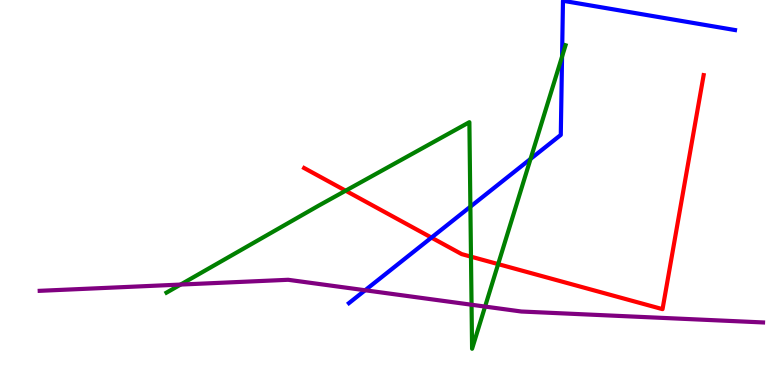[{'lines': ['blue', 'red'], 'intersections': [{'x': 5.57, 'y': 3.83}]}, {'lines': ['green', 'red'], 'intersections': [{'x': 4.46, 'y': 5.05}, {'x': 6.08, 'y': 3.33}, {'x': 6.43, 'y': 3.14}]}, {'lines': ['purple', 'red'], 'intersections': []}, {'lines': ['blue', 'green'], 'intersections': [{'x': 6.07, 'y': 4.63}, {'x': 6.85, 'y': 5.87}, {'x': 7.25, 'y': 8.53}]}, {'lines': ['blue', 'purple'], 'intersections': [{'x': 4.71, 'y': 2.46}]}, {'lines': ['green', 'purple'], 'intersections': [{'x': 2.33, 'y': 2.61}, {'x': 6.08, 'y': 2.08}, {'x': 6.26, 'y': 2.04}]}]